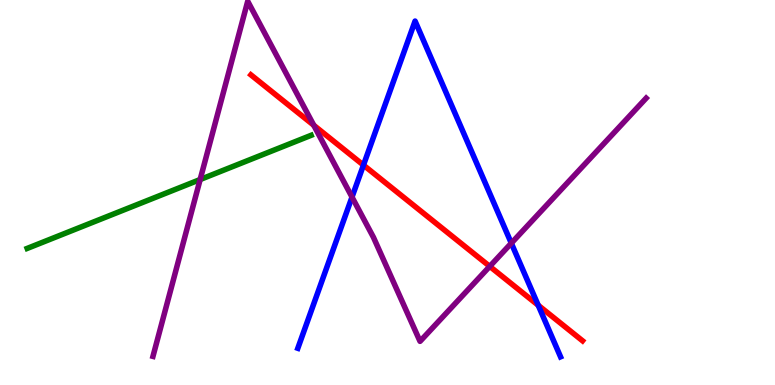[{'lines': ['blue', 'red'], 'intersections': [{'x': 4.69, 'y': 5.71}, {'x': 6.94, 'y': 2.07}]}, {'lines': ['green', 'red'], 'intersections': []}, {'lines': ['purple', 'red'], 'intersections': [{'x': 4.05, 'y': 6.75}, {'x': 6.32, 'y': 3.08}]}, {'lines': ['blue', 'green'], 'intersections': []}, {'lines': ['blue', 'purple'], 'intersections': [{'x': 4.54, 'y': 4.88}, {'x': 6.6, 'y': 3.68}]}, {'lines': ['green', 'purple'], 'intersections': [{'x': 2.58, 'y': 5.34}]}]